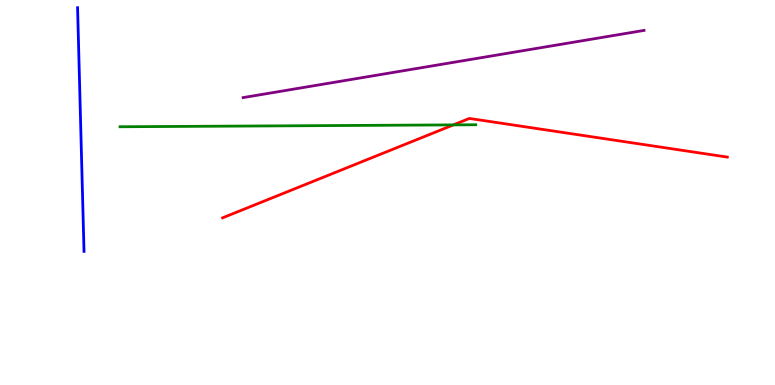[{'lines': ['blue', 'red'], 'intersections': []}, {'lines': ['green', 'red'], 'intersections': [{'x': 5.85, 'y': 6.76}]}, {'lines': ['purple', 'red'], 'intersections': []}, {'lines': ['blue', 'green'], 'intersections': []}, {'lines': ['blue', 'purple'], 'intersections': []}, {'lines': ['green', 'purple'], 'intersections': []}]